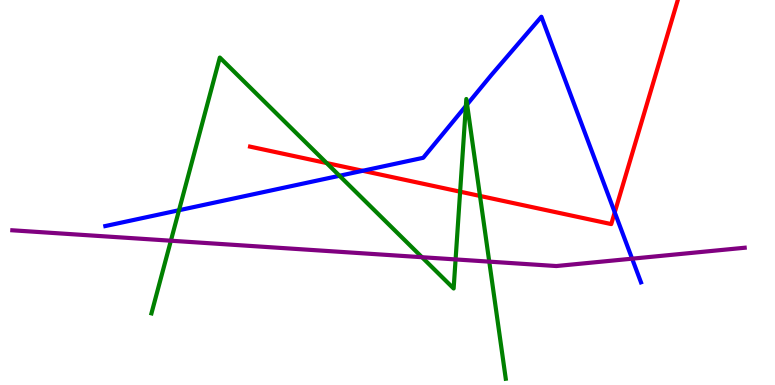[{'lines': ['blue', 'red'], 'intersections': [{'x': 4.68, 'y': 5.56}, {'x': 7.93, 'y': 4.48}]}, {'lines': ['green', 'red'], 'intersections': [{'x': 4.21, 'y': 5.76}, {'x': 5.94, 'y': 5.02}, {'x': 6.19, 'y': 4.91}]}, {'lines': ['purple', 'red'], 'intersections': []}, {'lines': ['blue', 'green'], 'intersections': [{'x': 2.31, 'y': 4.54}, {'x': 4.38, 'y': 5.43}, {'x': 6.01, 'y': 7.25}, {'x': 6.03, 'y': 7.29}]}, {'lines': ['blue', 'purple'], 'intersections': [{'x': 8.16, 'y': 3.28}]}, {'lines': ['green', 'purple'], 'intersections': [{'x': 2.2, 'y': 3.75}, {'x': 5.44, 'y': 3.32}, {'x': 5.88, 'y': 3.26}, {'x': 6.31, 'y': 3.2}]}]